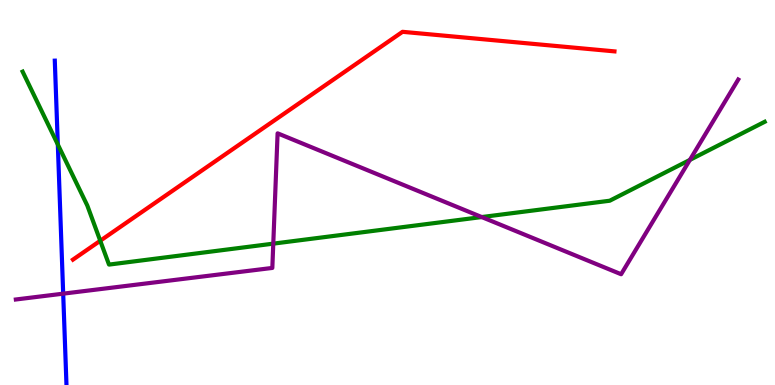[{'lines': ['blue', 'red'], 'intersections': []}, {'lines': ['green', 'red'], 'intersections': [{'x': 1.29, 'y': 3.75}]}, {'lines': ['purple', 'red'], 'intersections': []}, {'lines': ['blue', 'green'], 'intersections': [{'x': 0.746, 'y': 6.25}]}, {'lines': ['blue', 'purple'], 'intersections': [{'x': 0.815, 'y': 2.37}]}, {'lines': ['green', 'purple'], 'intersections': [{'x': 3.53, 'y': 3.67}, {'x': 6.22, 'y': 4.36}, {'x': 8.9, 'y': 5.85}]}]